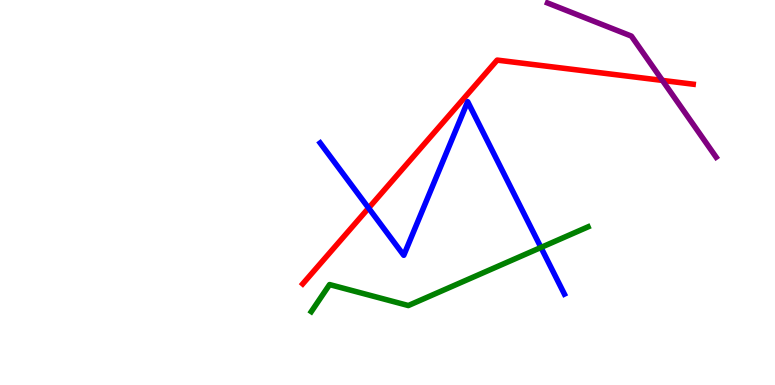[{'lines': ['blue', 'red'], 'intersections': [{'x': 4.76, 'y': 4.6}]}, {'lines': ['green', 'red'], 'intersections': []}, {'lines': ['purple', 'red'], 'intersections': [{'x': 8.55, 'y': 7.91}]}, {'lines': ['blue', 'green'], 'intersections': [{'x': 6.98, 'y': 3.57}]}, {'lines': ['blue', 'purple'], 'intersections': []}, {'lines': ['green', 'purple'], 'intersections': []}]